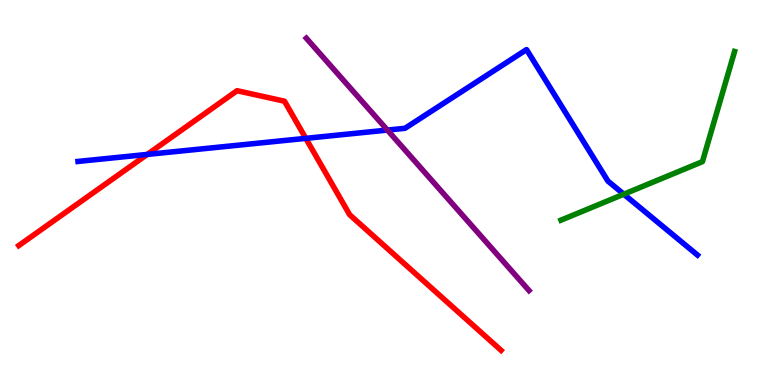[{'lines': ['blue', 'red'], 'intersections': [{'x': 1.9, 'y': 5.99}, {'x': 3.95, 'y': 6.41}]}, {'lines': ['green', 'red'], 'intersections': []}, {'lines': ['purple', 'red'], 'intersections': []}, {'lines': ['blue', 'green'], 'intersections': [{'x': 8.05, 'y': 4.96}]}, {'lines': ['blue', 'purple'], 'intersections': [{'x': 5.0, 'y': 6.62}]}, {'lines': ['green', 'purple'], 'intersections': []}]